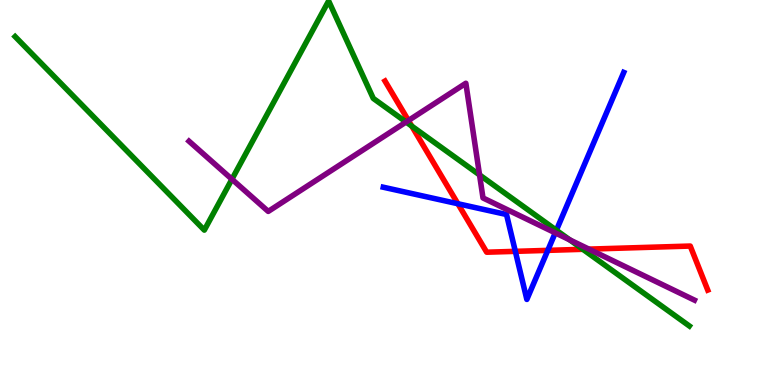[{'lines': ['blue', 'red'], 'intersections': [{'x': 5.91, 'y': 4.71}, {'x': 6.65, 'y': 3.47}, {'x': 7.07, 'y': 3.5}]}, {'lines': ['green', 'red'], 'intersections': [{'x': 5.31, 'y': 6.72}, {'x': 7.52, 'y': 3.52}]}, {'lines': ['purple', 'red'], 'intersections': [{'x': 5.27, 'y': 6.87}, {'x': 7.6, 'y': 3.53}]}, {'lines': ['blue', 'green'], 'intersections': [{'x': 7.18, 'y': 4.02}]}, {'lines': ['blue', 'purple'], 'intersections': [{'x': 7.16, 'y': 3.95}]}, {'lines': ['green', 'purple'], 'intersections': [{'x': 2.99, 'y': 5.34}, {'x': 5.24, 'y': 6.83}, {'x': 6.19, 'y': 5.46}, {'x': 7.35, 'y': 3.77}]}]